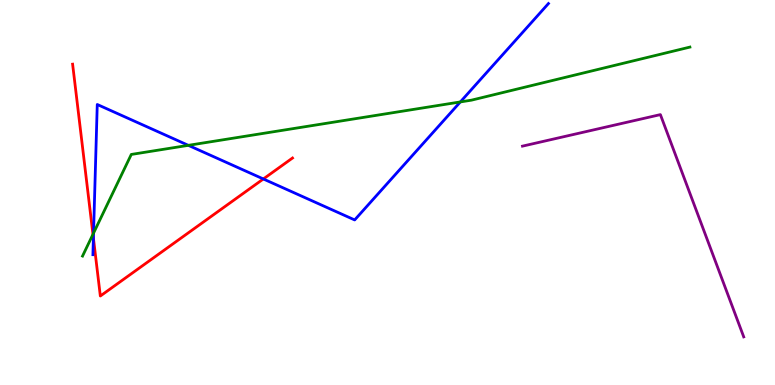[{'lines': ['blue', 'red'], 'intersections': [{'x': 1.21, 'y': 3.82}, {'x': 3.4, 'y': 5.35}]}, {'lines': ['green', 'red'], 'intersections': [{'x': 1.2, 'y': 3.91}]}, {'lines': ['purple', 'red'], 'intersections': []}, {'lines': ['blue', 'green'], 'intersections': [{'x': 1.21, 'y': 3.94}, {'x': 2.43, 'y': 6.23}, {'x': 5.94, 'y': 7.35}]}, {'lines': ['blue', 'purple'], 'intersections': []}, {'lines': ['green', 'purple'], 'intersections': []}]